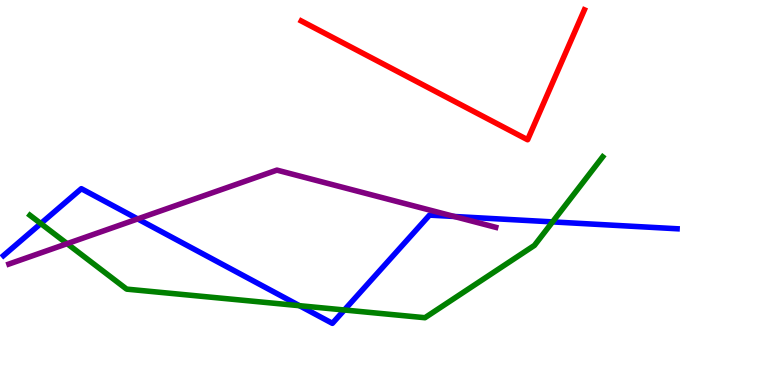[{'lines': ['blue', 'red'], 'intersections': []}, {'lines': ['green', 'red'], 'intersections': []}, {'lines': ['purple', 'red'], 'intersections': []}, {'lines': ['blue', 'green'], 'intersections': [{'x': 0.526, 'y': 4.19}, {'x': 3.86, 'y': 2.06}, {'x': 4.44, 'y': 1.95}, {'x': 7.13, 'y': 4.24}]}, {'lines': ['blue', 'purple'], 'intersections': [{'x': 1.78, 'y': 4.31}, {'x': 5.86, 'y': 4.38}]}, {'lines': ['green', 'purple'], 'intersections': [{'x': 0.866, 'y': 3.67}]}]